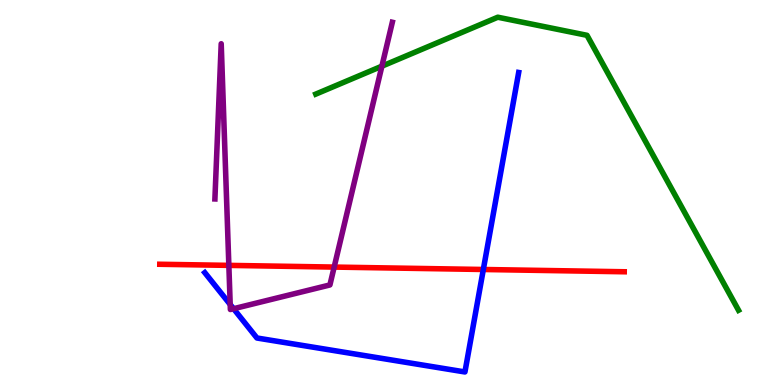[{'lines': ['blue', 'red'], 'intersections': [{'x': 6.24, 'y': 3.0}]}, {'lines': ['green', 'red'], 'intersections': []}, {'lines': ['purple', 'red'], 'intersections': [{'x': 2.95, 'y': 3.11}, {'x': 4.31, 'y': 3.06}]}, {'lines': ['blue', 'green'], 'intersections': []}, {'lines': ['blue', 'purple'], 'intersections': [{'x': 2.97, 'y': 2.09}, {'x': 3.01, 'y': 1.98}]}, {'lines': ['green', 'purple'], 'intersections': [{'x': 4.93, 'y': 8.28}]}]